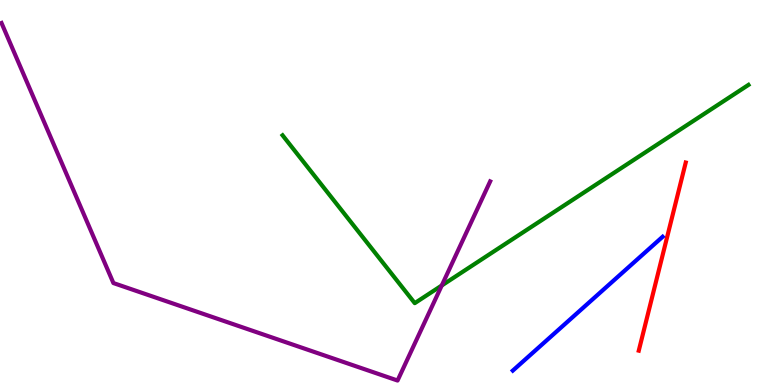[{'lines': ['blue', 'red'], 'intersections': []}, {'lines': ['green', 'red'], 'intersections': []}, {'lines': ['purple', 'red'], 'intersections': []}, {'lines': ['blue', 'green'], 'intersections': []}, {'lines': ['blue', 'purple'], 'intersections': []}, {'lines': ['green', 'purple'], 'intersections': [{'x': 5.7, 'y': 2.58}]}]